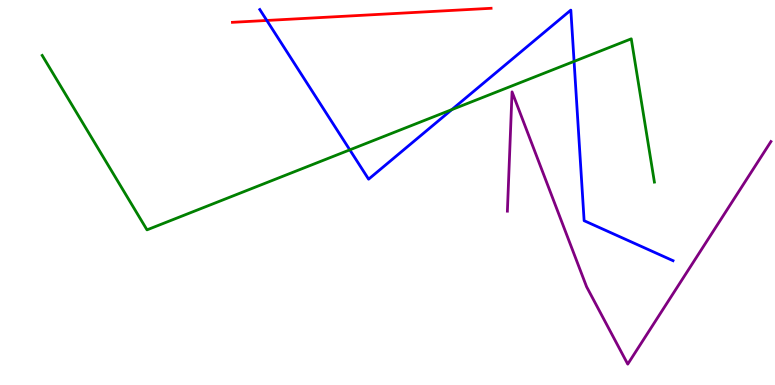[{'lines': ['blue', 'red'], 'intersections': [{'x': 3.44, 'y': 9.47}]}, {'lines': ['green', 'red'], 'intersections': []}, {'lines': ['purple', 'red'], 'intersections': []}, {'lines': ['blue', 'green'], 'intersections': [{'x': 4.51, 'y': 6.11}, {'x': 5.83, 'y': 7.15}, {'x': 7.41, 'y': 8.41}]}, {'lines': ['blue', 'purple'], 'intersections': []}, {'lines': ['green', 'purple'], 'intersections': []}]